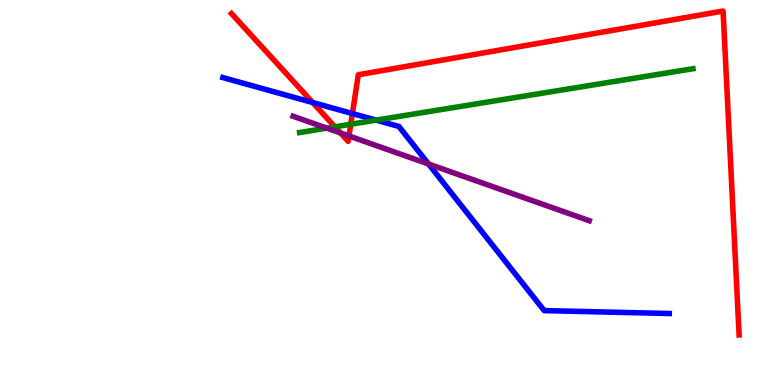[{'lines': ['blue', 'red'], 'intersections': [{'x': 4.03, 'y': 7.34}, {'x': 4.55, 'y': 7.05}]}, {'lines': ['green', 'red'], 'intersections': [{'x': 4.32, 'y': 6.71}, {'x': 4.53, 'y': 6.77}]}, {'lines': ['purple', 'red'], 'intersections': [{'x': 4.39, 'y': 6.55}, {'x': 4.5, 'y': 6.47}]}, {'lines': ['blue', 'green'], 'intersections': [{'x': 4.85, 'y': 6.88}]}, {'lines': ['blue', 'purple'], 'intersections': [{'x': 5.53, 'y': 5.74}]}, {'lines': ['green', 'purple'], 'intersections': [{'x': 4.22, 'y': 6.67}]}]